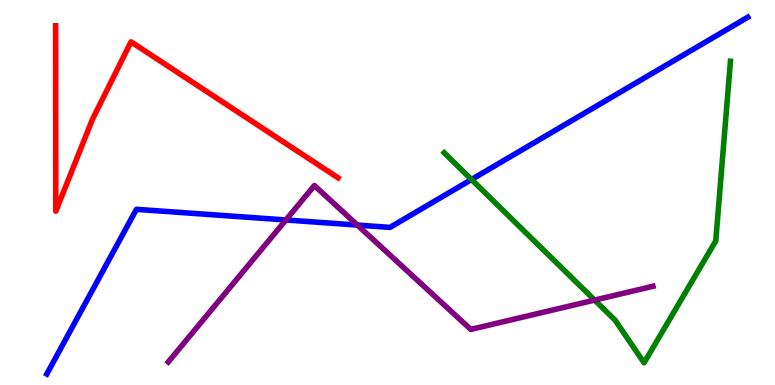[{'lines': ['blue', 'red'], 'intersections': []}, {'lines': ['green', 'red'], 'intersections': []}, {'lines': ['purple', 'red'], 'intersections': []}, {'lines': ['blue', 'green'], 'intersections': [{'x': 6.08, 'y': 5.34}]}, {'lines': ['blue', 'purple'], 'intersections': [{'x': 3.69, 'y': 4.29}, {'x': 4.61, 'y': 4.15}]}, {'lines': ['green', 'purple'], 'intersections': [{'x': 7.67, 'y': 2.21}]}]